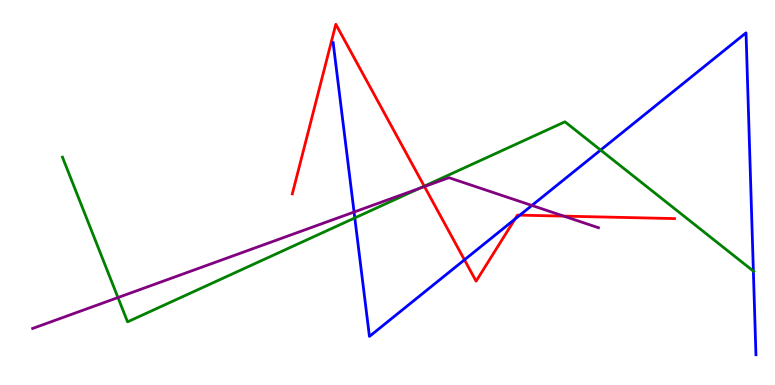[{'lines': ['blue', 'red'], 'intersections': [{'x': 5.99, 'y': 3.25}, {'x': 6.64, 'y': 4.31}, {'x': 6.71, 'y': 4.41}]}, {'lines': ['green', 'red'], 'intersections': [{'x': 5.47, 'y': 5.16}]}, {'lines': ['purple', 'red'], 'intersections': [{'x': 5.48, 'y': 5.15}, {'x': 7.27, 'y': 4.39}]}, {'lines': ['blue', 'green'], 'intersections': [{'x': 4.58, 'y': 4.34}, {'x': 7.75, 'y': 6.1}, {'x': 9.72, 'y': 2.96}]}, {'lines': ['blue', 'purple'], 'intersections': [{'x': 4.57, 'y': 4.49}, {'x': 6.86, 'y': 4.66}]}, {'lines': ['green', 'purple'], 'intersections': [{'x': 1.52, 'y': 2.27}, {'x': 5.41, 'y': 5.11}]}]